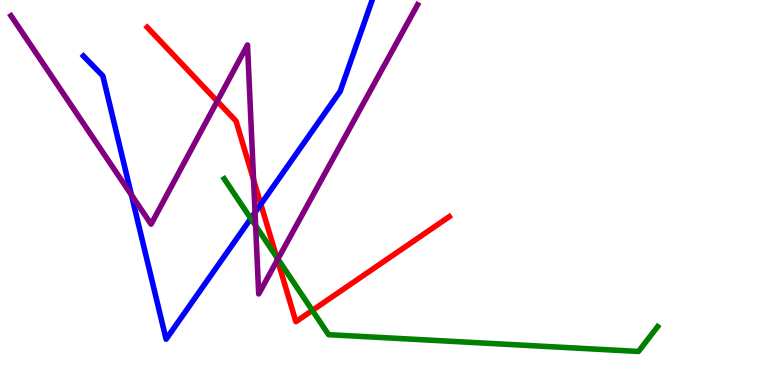[{'lines': ['blue', 'red'], 'intersections': [{'x': 3.37, 'y': 4.7}]}, {'lines': ['green', 'red'], 'intersections': [{'x': 3.57, 'y': 3.32}, {'x': 4.03, 'y': 1.94}]}, {'lines': ['purple', 'red'], 'intersections': [{'x': 2.8, 'y': 7.37}, {'x': 3.27, 'y': 5.33}, {'x': 3.58, 'y': 3.25}]}, {'lines': ['blue', 'green'], 'intersections': [{'x': 3.24, 'y': 4.32}]}, {'lines': ['blue', 'purple'], 'intersections': [{'x': 1.7, 'y': 4.94}, {'x': 3.29, 'y': 4.48}]}, {'lines': ['green', 'purple'], 'intersections': [{'x': 3.3, 'y': 4.14}, {'x': 3.59, 'y': 3.27}]}]